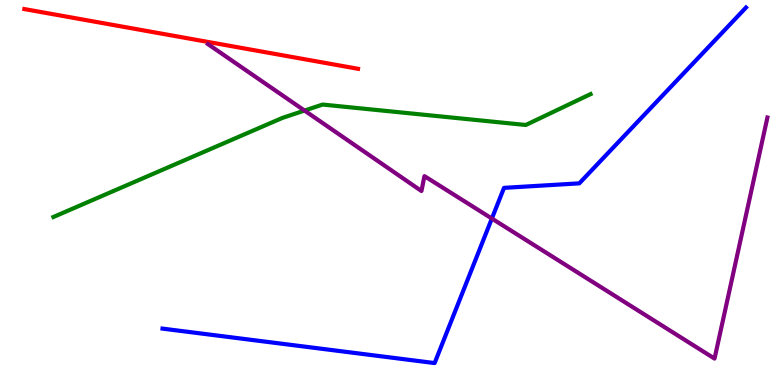[{'lines': ['blue', 'red'], 'intersections': []}, {'lines': ['green', 'red'], 'intersections': []}, {'lines': ['purple', 'red'], 'intersections': []}, {'lines': ['blue', 'green'], 'intersections': []}, {'lines': ['blue', 'purple'], 'intersections': [{'x': 6.35, 'y': 4.32}]}, {'lines': ['green', 'purple'], 'intersections': [{'x': 3.93, 'y': 7.13}]}]